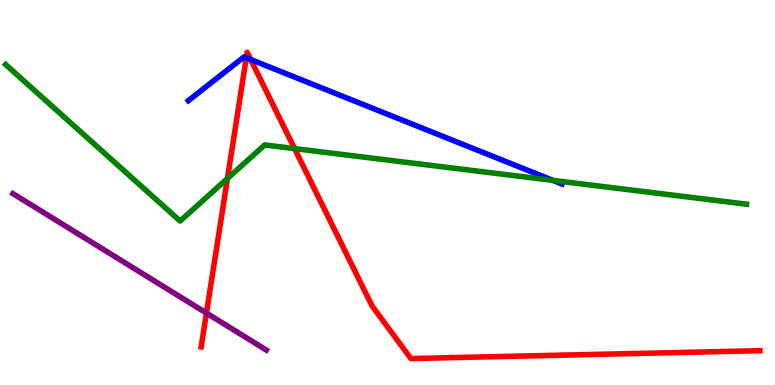[{'lines': ['blue', 'red'], 'intersections': [{'x': 3.18, 'y': 8.5}, {'x': 3.23, 'y': 8.45}]}, {'lines': ['green', 'red'], 'intersections': [{'x': 2.93, 'y': 5.36}, {'x': 3.8, 'y': 6.14}]}, {'lines': ['purple', 'red'], 'intersections': [{'x': 2.66, 'y': 1.87}]}, {'lines': ['blue', 'green'], 'intersections': [{'x': 7.13, 'y': 5.31}]}, {'lines': ['blue', 'purple'], 'intersections': []}, {'lines': ['green', 'purple'], 'intersections': []}]